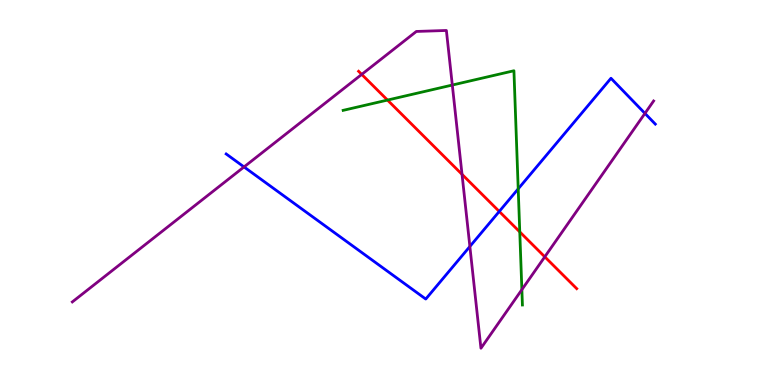[{'lines': ['blue', 'red'], 'intersections': [{'x': 6.44, 'y': 4.51}]}, {'lines': ['green', 'red'], 'intersections': [{'x': 5.0, 'y': 7.4}, {'x': 6.71, 'y': 3.98}]}, {'lines': ['purple', 'red'], 'intersections': [{'x': 4.67, 'y': 8.07}, {'x': 5.96, 'y': 5.47}, {'x': 7.03, 'y': 3.33}]}, {'lines': ['blue', 'green'], 'intersections': [{'x': 6.69, 'y': 5.09}]}, {'lines': ['blue', 'purple'], 'intersections': [{'x': 3.15, 'y': 5.66}, {'x': 6.06, 'y': 3.6}, {'x': 8.32, 'y': 7.05}]}, {'lines': ['green', 'purple'], 'intersections': [{'x': 5.84, 'y': 7.79}, {'x': 6.73, 'y': 2.48}]}]